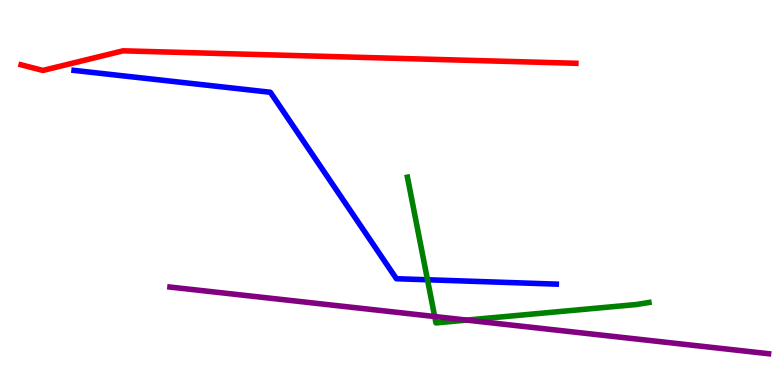[{'lines': ['blue', 'red'], 'intersections': []}, {'lines': ['green', 'red'], 'intersections': []}, {'lines': ['purple', 'red'], 'intersections': []}, {'lines': ['blue', 'green'], 'intersections': [{'x': 5.52, 'y': 2.73}]}, {'lines': ['blue', 'purple'], 'intersections': []}, {'lines': ['green', 'purple'], 'intersections': [{'x': 5.61, 'y': 1.78}, {'x': 6.02, 'y': 1.69}]}]